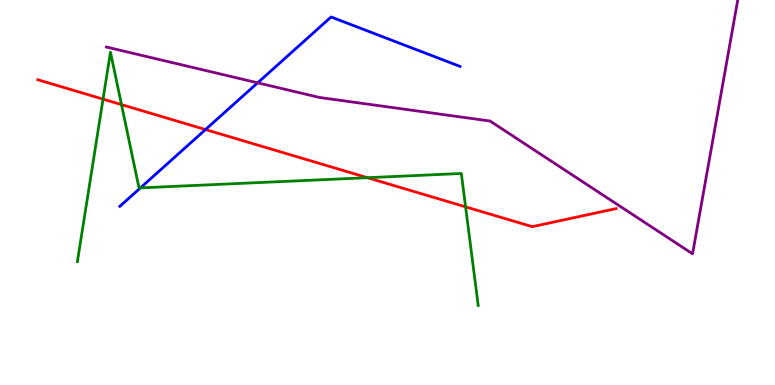[{'lines': ['blue', 'red'], 'intersections': [{'x': 2.65, 'y': 6.63}]}, {'lines': ['green', 'red'], 'intersections': [{'x': 1.33, 'y': 7.43}, {'x': 1.57, 'y': 7.28}, {'x': 4.74, 'y': 5.38}, {'x': 6.01, 'y': 4.63}]}, {'lines': ['purple', 'red'], 'intersections': []}, {'lines': ['blue', 'green'], 'intersections': [{'x': 1.81, 'y': 5.12}]}, {'lines': ['blue', 'purple'], 'intersections': [{'x': 3.32, 'y': 7.85}]}, {'lines': ['green', 'purple'], 'intersections': []}]